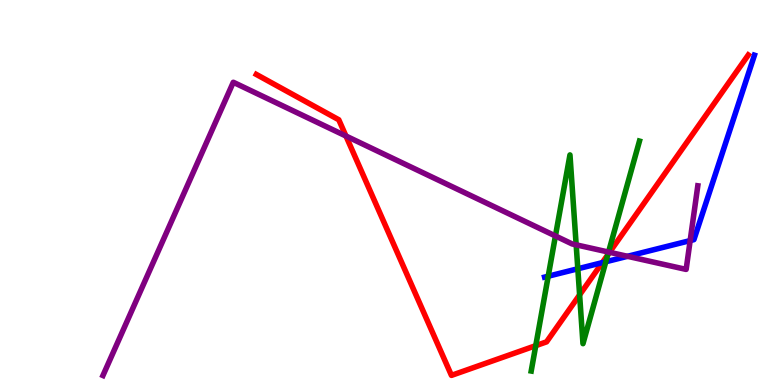[{'lines': ['blue', 'red'], 'intersections': [{'x': 7.77, 'y': 3.18}]}, {'lines': ['green', 'red'], 'intersections': [{'x': 6.91, 'y': 1.02}, {'x': 7.48, 'y': 2.34}, {'x': 7.84, 'y': 3.38}]}, {'lines': ['purple', 'red'], 'intersections': [{'x': 4.46, 'y': 6.47}, {'x': 7.87, 'y': 3.45}]}, {'lines': ['blue', 'green'], 'intersections': [{'x': 7.07, 'y': 2.83}, {'x': 7.46, 'y': 3.02}, {'x': 7.82, 'y': 3.2}]}, {'lines': ['blue', 'purple'], 'intersections': [{'x': 8.1, 'y': 3.34}, {'x': 8.91, 'y': 3.75}]}, {'lines': ['green', 'purple'], 'intersections': [{'x': 7.17, 'y': 3.87}, {'x': 7.43, 'y': 3.64}, {'x': 7.85, 'y': 3.45}]}]